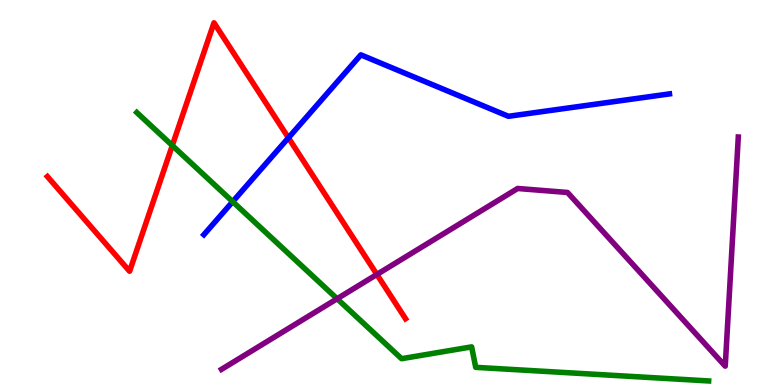[{'lines': ['blue', 'red'], 'intersections': [{'x': 3.72, 'y': 6.42}]}, {'lines': ['green', 'red'], 'intersections': [{'x': 2.22, 'y': 6.22}]}, {'lines': ['purple', 'red'], 'intersections': [{'x': 4.86, 'y': 2.87}]}, {'lines': ['blue', 'green'], 'intersections': [{'x': 3.0, 'y': 4.76}]}, {'lines': ['blue', 'purple'], 'intersections': []}, {'lines': ['green', 'purple'], 'intersections': [{'x': 4.35, 'y': 2.24}]}]